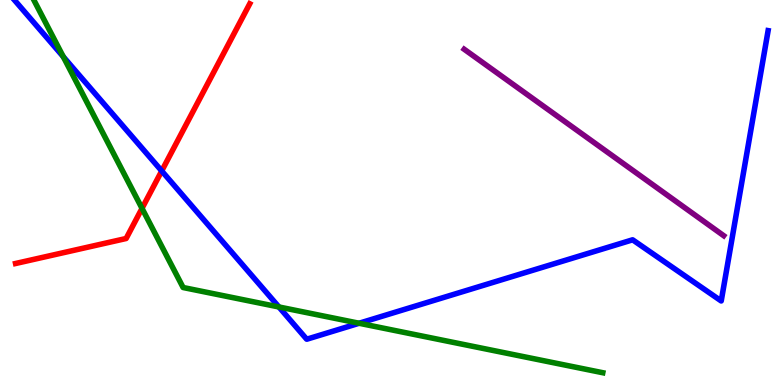[{'lines': ['blue', 'red'], 'intersections': [{'x': 2.09, 'y': 5.56}]}, {'lines': ['green', 'red'], 'intersections': [{'x': 1.83, 'y': 4.59}]}, {'lines': ['purple', 'red'], 'intersections': []}, {'lines': ['blue', 'green'], 'intersections': [{'x': 0.816, 'y': 8.53}, {'x': 3.6, 'y': 2.03}, {'x': 4.63, 'y': 1.6}]}, {'lines': ['blue', 'purple'], 'intersections': []}, {'lines': ['green', 'purple'], 'intersections': []}]